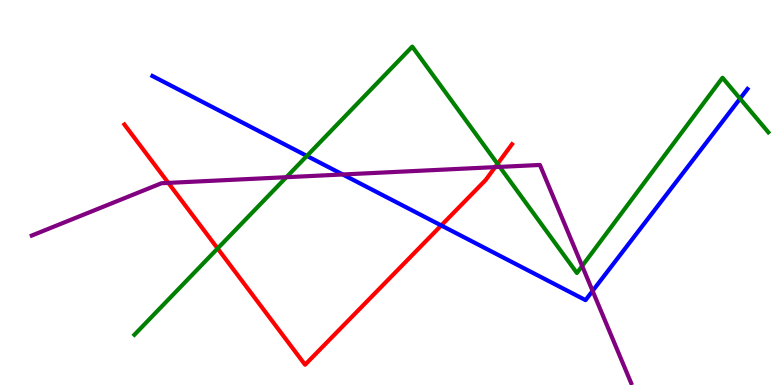[{'lines': ['blue', 'red'], 'intersections': [{'x': 5.69, 'y': 4.14}]}, {'lines': ['green', 'red'], 'intersections': [{'x': 2.81, 'y': 3.55}, {'x': 6.42, 'y': 5.74}]}, {'lines': ['purple', 'red'], 'intersections': [{'x': 2.17, 'y': 5.25}, {'x': 6.39, 'y': 5.66}]}, {'lines': ['blue', 'green'], 'intersections': [{'x': 3.96, 'y': 5.95}, {'x': 9.55, 'y': 7.44}]}, {'lines': ['blue', 'purple'], 'intersections': [{'x': 4.42, 'y': 5.47}, {'x': 7.65, 'y': 2.44}]}, {'lines': ['green', 'purple'], 'intersections': [{'x': 3.69, 'y': 5.4}, {'x': 6.45, 'y': 5.66}, {'x': 7.51, 'y': 3.09}]}]